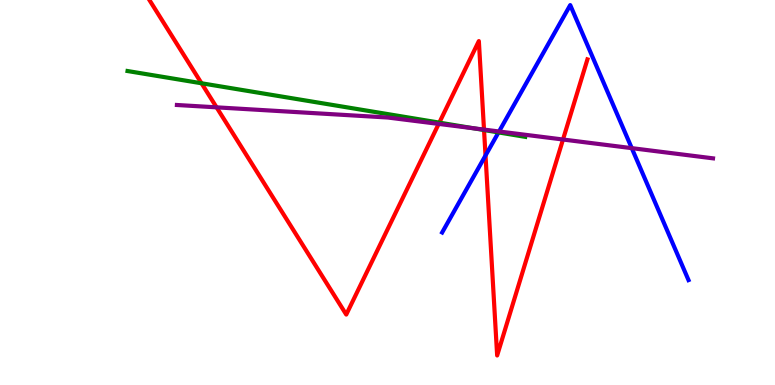[{'lines': ['blue', 'red'], 'intersections': [{'x': 6.26, 'y': 5.96}]}, {'lines': ['green', 'red'], 'intersections': [{'x': 2.6, 'y': 7.84}, {'x': 5.67, 'y': 6.81}, {'x': 6.25, 'y': 6.62}]}, {'lines': ['purple', 'red'], 'intersections': [{'x': 2.79, 'y': 7.21}, {'x': 5.66, 'y': 6.78}, {'x': 6.25, 'y': 6.63}, {'x': 7.26, 'y': 6.38}]}, {'lines': ['blue', 'green'], 'intersections': [{'x': 6.43, 'y': 6.56}]}, {'lines': ['blue', 'purple'], 'intersections': [{'x': 6.44, 'y': 6.58}, {'x': 8.15, 'y': 6.15}]}, {'lines': ['green', 'purple'], 'intersections': [{'x': 6.11, 'y': 6.67}]}]